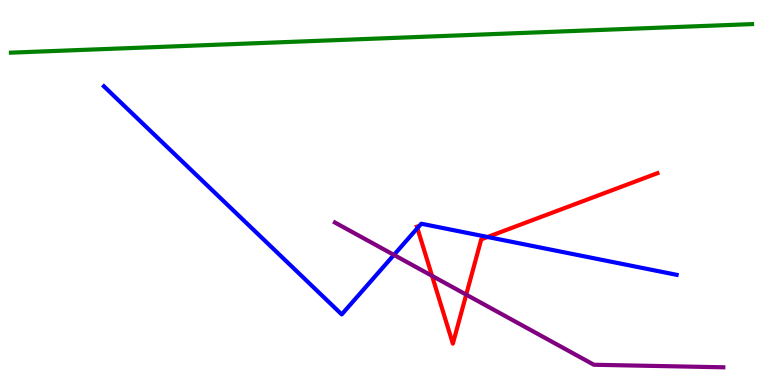[{'lines': ['blue', 'red'], 'intersections': [{'x': 5.39, 'y': 4.07}, {'x': 6.29, 'y': 3.84}]}, {'lines': ['green', 'red'], 'intersections': []}, {'lines': ['purple', 'red'], 'intersections': [{'x': 5.57, 'y': 2.84}, {'x': 6.02, 'y': 2.35}]}, {'lines': ['blue', 'green'], 'intersections': []}, {'lines': ['blue', 'purple'], 'intersections': [{'x': 5.08, 'y': 3.38}]}, {'lines': ['green', 'purple'], 'intersections': []}]